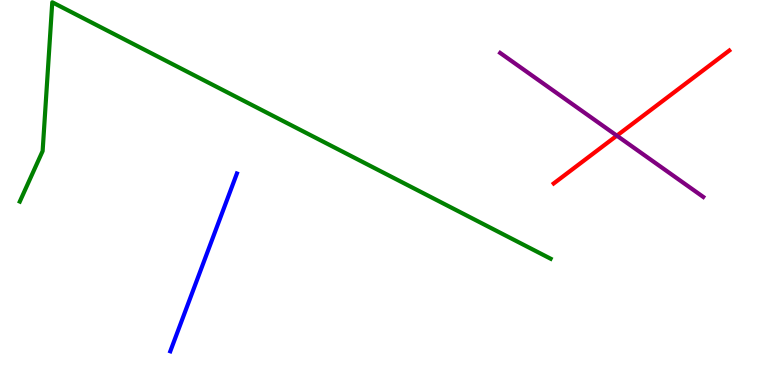[{'lines': ['blue', 'red'], 'intersections': []}, {'lines': ['green', 'red'], 'intersections': []}, {'lines': ['purple', 'red'], 'intersections': [{'x': 7.96, 'y': 6.48}]}, {'lines': ['blue', 'green'], 'intersections': []}, {'lines': ['blue', 'purple'], 'intersections': []}, {'lines': ['green', 'purple'], 'intersections': []}]